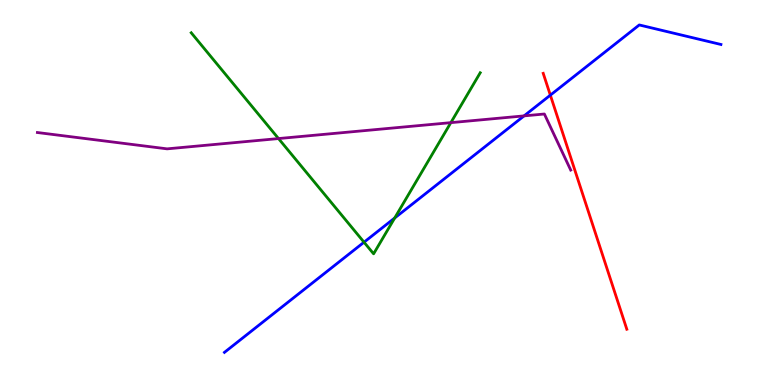[{'lines': ['blue', 'red'], 'intersections': [{'x': 7.1, 'y': 7.53}]}, {'lines': ['green', 'red'], 'intersections': []}, {'lines': ['purple', 'red'], 'intersections': []}, {'lines': ['blue', 'green'], 'intersections': [{'x': 4.7, 'y': 3.71}, {'x': 5.09, 'y': 4.34}]}, {'lines': ['blue', 'purple'], 'intersections': [{'x': 6.76, 'y': 6.99}]}, {'lines': ['green', 'purple'], 'intersections': [{'x': 3.59, 'y': 6.4}, {'x': 5.82, 'y': 6.81}]}]